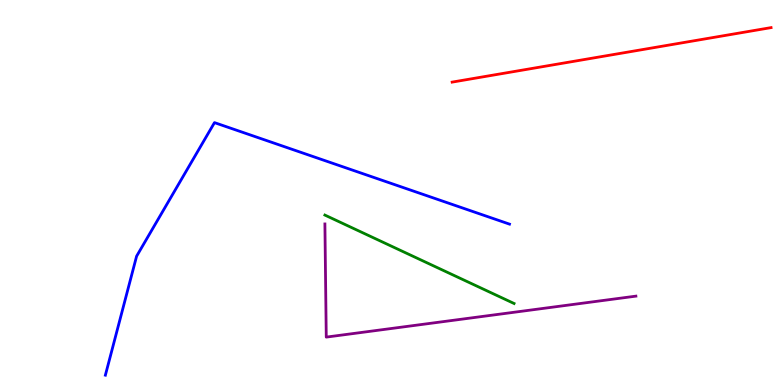[{'lines': ['blue', 'red'], 'intersections': []}, {'lines': ['green', 'red'], 'intersections': []}, {'lines': ['purple', 'red'], 'intersections': []}, {'lines': ['blue', 'green'], 'intersections': []}, {'lines': ['blue', 'purple'], 'intersections': []}, {'lines': ['green', 'purple'], 'intersections': []}]